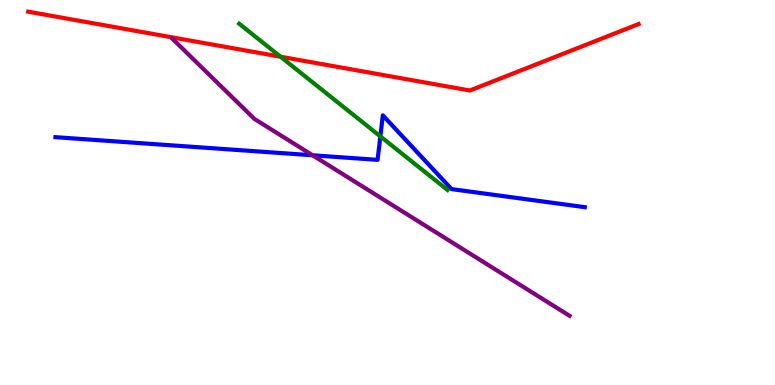[{'lines': ['blue', 'red'], 'intersections': []}, {'lines': ['green', 'red'], 'intersections': [{'x': 3.62, 'y': 8.53}]}, {'lines': ['purple', 'red'], 'intersections': []}, {'lines': ['blue', 'green'], 'intersections': [{'x': 4.91, 'y': 6.46}]}, {'lines': ['blue', 'purple'], 'intersections': [{'x': 4.03, 'y': 5.97}]}, {'lines': ['green', 'purple'], 'intersections': []}]